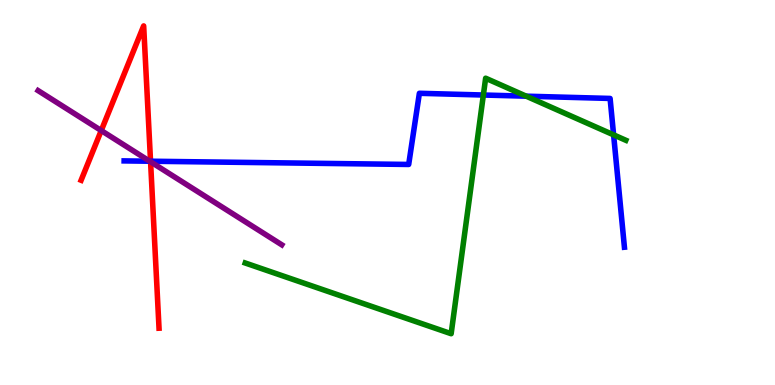[{'lines': ['blue', 'red'], 'intersections': [{'x': 1.94, 'y': 5.81}]}, {'lines': ['green', 'red'], 'intersections': []}, {'lines': ['purple', 'red'], 'intersections': [{'x': 1.31, 'y': 6.61}, {'x': 1.94, 'y': 5.8}]}, {'lines': ['blue', 'green'], 'intersections': [{'x': 6.24, 'y': 7.53}, {'x': 6.79, 'y': 7.5}, {'x': 7.92, 'y': 6.5}]}, {'lines': ['blue', 'purple'], 'intersections': [{'x': 1.93, 'y': 5.81}]}, {'lines': ['green', 'purple'], 'intersections': []}]